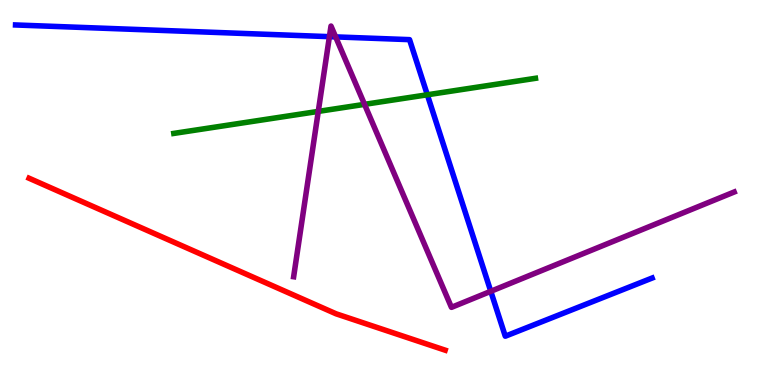[{'lines': ['blue', 'red'], 'intersections': []}, {'lines': ['green', 'red'], 'intersections': []}, {'lines': ['purple', 'red'], 'intersections': []}, {'lines': ['blue', 'green'], 'intersections': [{'x': 5.51, 'y': 7.54}]}, {'lines': ['blue', 'purple'], 'intersections': [{'x': 4.25, 'y': 9.05}, {'x': 4.33, 'y': 9.04}, {'x': 6.33, 'y': 2.43}]}, {'lines': ['green', 'purple'], 'intersections': [{'x': 4.11, 'y': 7.11}, {'x': 4.7, 'y': 7.29}]}]